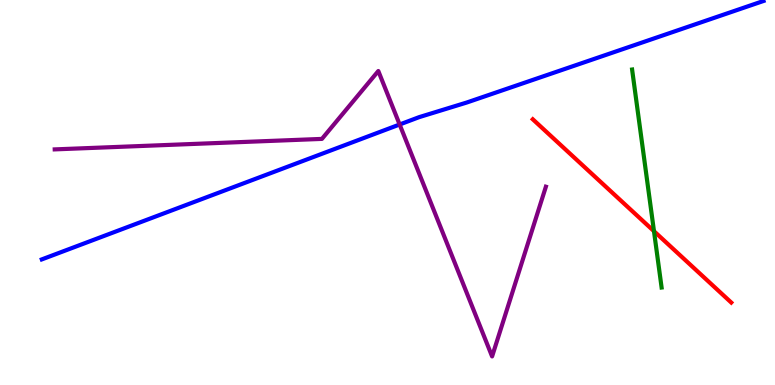[{'lines': ['blue', 'red'], 'intersections': []}, {'lines': ['green', 'red'], 'intersections': [{'x': 8.44, 'y': 4.0}]}, {'lines': ['purple', 'red'], 'intersections': []}, {'lines': ['blue', 'green'], 'intersections': []}, {'lines': ['blue', 'purple'], 'intersections': [{'x': 5.16, 'y': 6.77}]}, {'lines': ['green', 'purple'], 'intersections': []}]